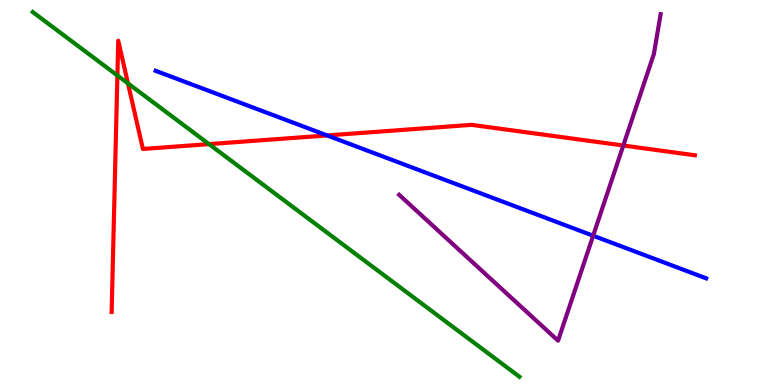[{'lines': ['blue', 'red'], 'intersections': [{'x': 4.22, 'y': 6.48}]}, {'lines': ['green', 'red'], 'intersections': [{'x': 1.51, 'y': 8.04}, {'x': 1.65, 'y': 7.83}, {'x': 2.7, 'y': 6.26}]}, {'lines': ['purple', 'red'], 'intersections': [{'x': 8.04, 'y': 6.22}]}, {'lines': ['blue', 'green'], 'intersections': []}, {'lines': ['blue', 'purple'], 'intersections': [{'x': 7.65, 'y': 3.88}]}, {'lines': ['green', 'purple'], 'intersections': []}]